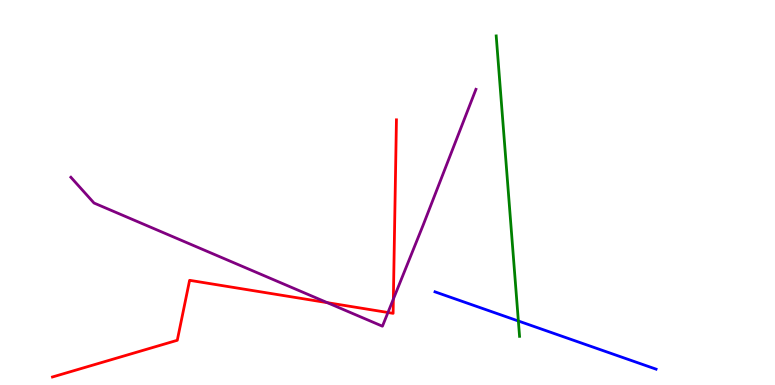[{'lines': ['blue', 'red'], 'intersections': []}, {'lines': ['green', 'red'], 'intersections': []}, {'lines': ['purple', 'red'], 'intersections': [{'x': 4.22, 'y': 2.14}, {'x': 5.01, 'y': 1.88}, {'x': 5.08, 'y': 2.23}]}, {'lines': ['blue', 'green'], 'intersections': [{'x': 6.69, 'y': 1.66}]}, {'lines': ['blue', 'purple'], 'intersections': []}, {'lines': ['green', 'purple'], 'intersections': []}]